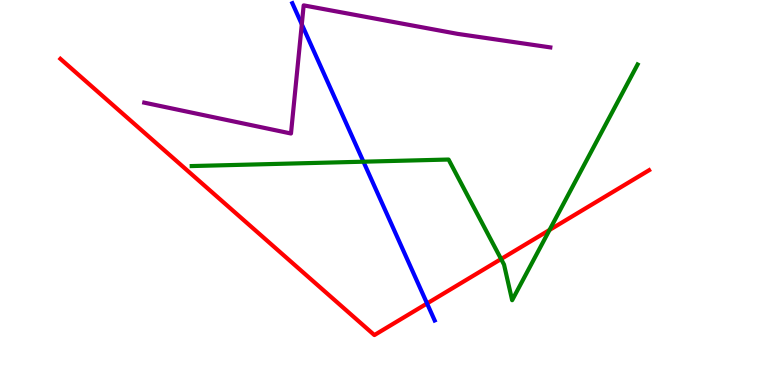[{'lines': ['blue', 'red'], 'intersections': [{'x': 5.51, 'y': 2.12}]}, {'lines': ['green', 'red'], 'intersections': [{'x': 6.47, 'y': 3.27}, {'x': 7.09, 'y': 4.03}]}, {'lines': ['purple', 'red'], 'intersections': []}, {'lines': ['blue', 'green'], 'intersections': [{'x': 4.69, 'y': 5.8}]}, {'lines': ['blue', 'purple'], 'intersections': [{'x': 3.89, 'y': 9.37}]}, {'lines': ['green', 'purple'], 'intersections': []}]